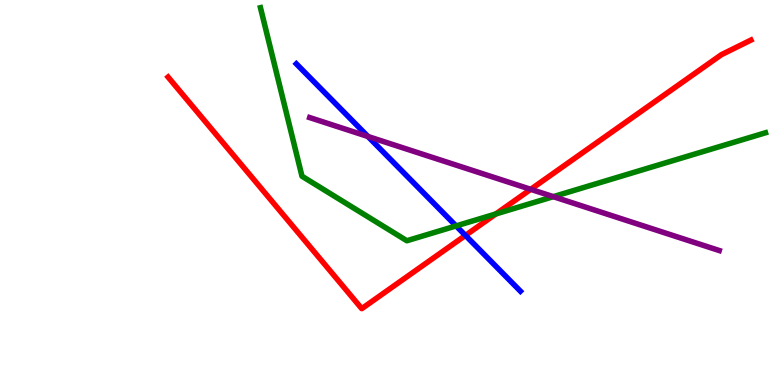[{'lines': ['blue', 'red'], 'intersections': [{'x': 6.01, 'y': 3.89}]}, {'lines': ['green', 'red'], 'intersections': [{'x': 6.4, 'y': 4.44}]}, {'lines': ['purple', 'red'], 'intersections': [{'x': 6.85, 'y': 5.08}]}, {'lines': ['blue', 'green'], 'intersections': [{'x': 5.89, 'y': 4.13}]}, {'lines': ['blue', 'purple'], 'intersections': [{'x': 4.75, 'y': 6.45}]}, {'lines': ['green', 'purple'], 'intersections': [{'x': 7.14, 'y': 4.89}]}]